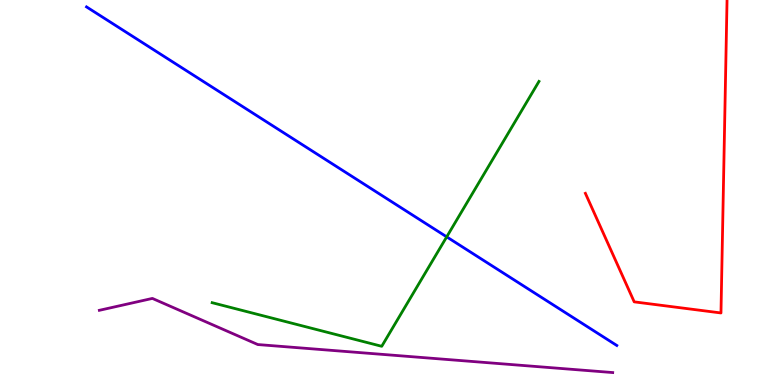[{'lines': ['blue', 'red'], 'intersections': []}, {'lines': ['green', 'red'], 'intersections': []}, {'lines': ['purple', 'red'], 'intersections': []}, {'lines': ['blue', 'green'], 'intersections': [{'x': 5.76, 'y': 3.85}]}, {'lines': ['blue', 'purple'], 'intersections': []}, {'lines': ['green', 'purple'], 'intersections': []}]